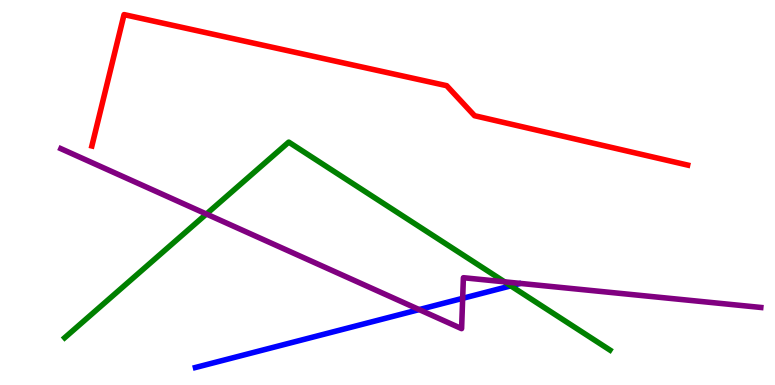[{'lines': ['blue', 'red'], 'intersections': []}, {'lines': ['green', 'red'], 'intersections': []}, {'lines': ['purple', 'red'], 'intersections': []}, {'lines': ['blue', 'green'], 'intersections': [{'x': 6.59, 'y': 2.57}]}, {'lines': ['blue', 'purple'], 'intersections': [{'x': 5.41, 'y': 1.96}, {'x': 5.97, 'y': 2.25}]}, {'lines': ['green', 'purple'], 'intersections': [{'x': 2.66, 'y': 4.44}, {'x': 6.51, 'y': 2.68}]}]